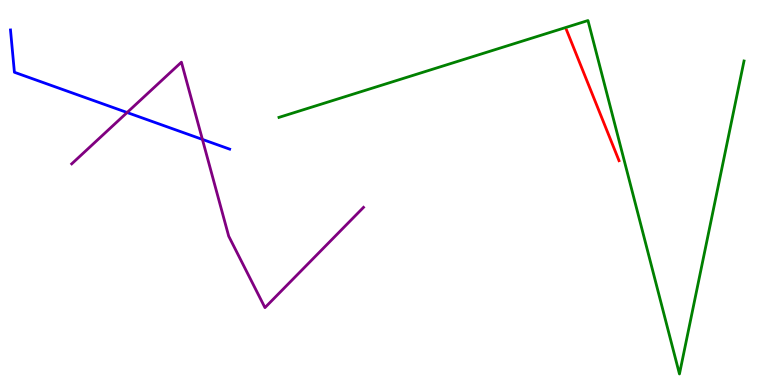[{'lines': ['blue', 'red'], 'intersections': []}, {'lines': ['green', 'red'], 'intersections': []}, {'lines': ['purple', 'red'], 'intersections': []}, {'lines': ['blue', 'green'], 'intersections': []}, {'lines': ['blue', 'purple'], 'intersections': [{'x': 1.64, 'y': 7.08}, {'x': 2.61, 'y': 6.38}]}, {'lines': ['green', 'purple'], 'intersections': []}]